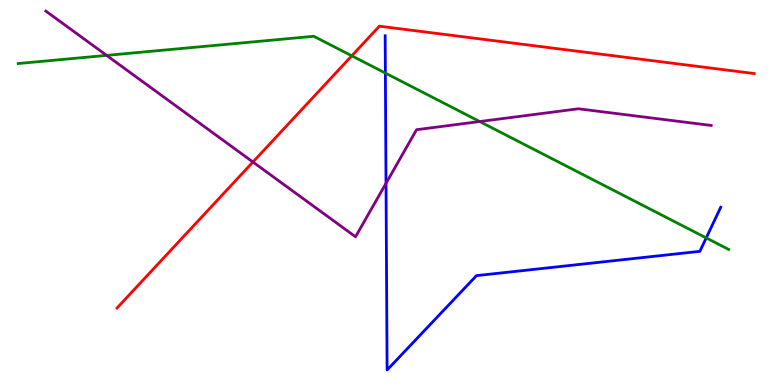[{'lines': ['blue', 'red'], 'intersections': []}, {'lines': ['green', 'red'], 'intersections': [{'x': 4.54, 'y': 8.55}]}, {'lines': ['purple', 'red'], 'intersections': [{'x': 3.26, 'y': 5.79}]}, {'lines': ['blue', 'green'], 'intersections': [{'x': 4.97, 'y': 8.1}, {'x': 9.11, 'y': 3.82}]}, {'lines': ['blue', 'purple'], 'intersections': [{'x': 4.98, 'y': 5.24}]}, {'lines': ['green', 'purple'], 'intersections': [{'x': 1.38, 'y': 8.56}, {'x': 6.19, 'y': 6.84}]}]